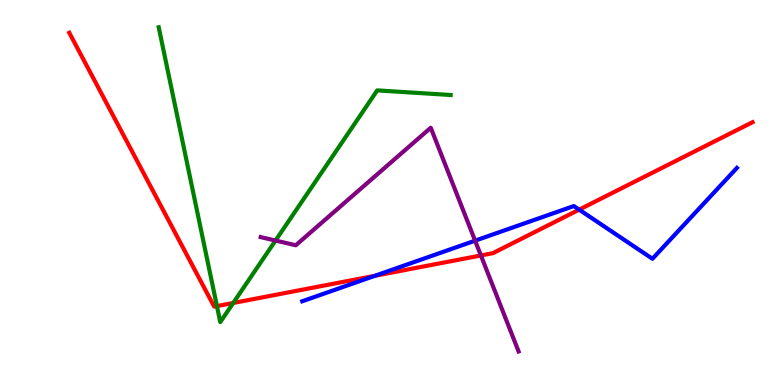[{'lines': ['blue', 'red'], 'intersections': [{'x': 4.84, 'y': 2.84}, {'x': 7.47, 'y': 4.55}]}, {'lines': ['green', 'red'], 'intersections': [{'x': 2.8, 'y': 2.05}, {'x': 3.01, 'y': 2.13}]}, {'lines': ['purple', 'red'], 'intersections': [{'x': 6.21, 'y': 3.36}]}, {'lines': ['blue', 'green'], 'intersections': []}, {'lines': ['blue', 'purple'], 'intersections': [{'x': 6.13, 'y': 3.75}]}, {'lines': ['green', 'purple'], 'intersections': [{'x': 3.55, 'y': 3.75}]}]